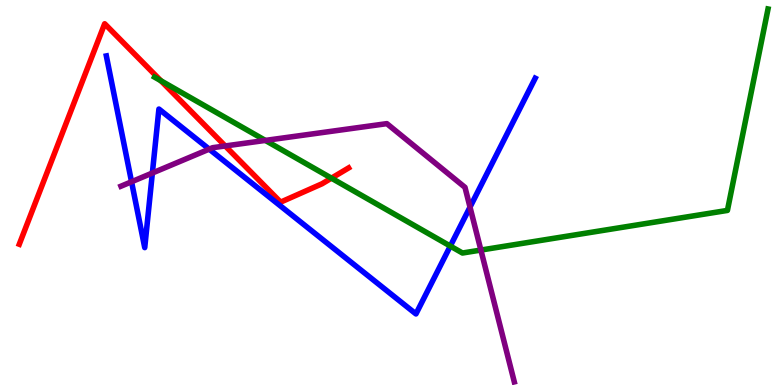[{'lines': ['blue', 'red'], 'intersections': []}, {'lines': ['green', 'red'], 'intersections': [{'x': 2.08, 'y': 7.9}, {'x': 4.28, 'y': 5.37}]}, {'lines': ['purple', 'red'], 'intersections': [{'x': 2.91, 'y': 6.21}]}, {'lines': ['blue', 'green'], 'intersections': [{'x': 5.81, 'y': 3.61}]}, {'lines': ['blue', 'purple'], 'intersections': [{'x': 1.7, 'y': 5.28}, {'x': 1.97, 'y': 5.51}, {'x': 2.7, 'y': 6.13}, {'x': 6.06, 'y': 4.62}]}, {'lines': ['green', 'purple'], 'intersections': [{'x': 3.42, 'y': 6.35}, {'x': 6.2, 'y': 3.51}]}]